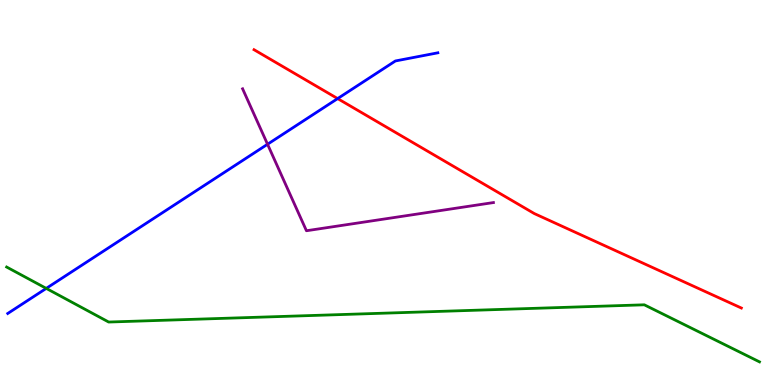[{'lines': ['blue', 'red'], 'intersections': [{'x': 4.36, 'y': 7.44}]}, {'lines': ['green', 'red'], 'intersections': []}, {'lines': ['purple', 'red'], 'intersections': []}, {'lines': ['blue', 'green'], 'intersections': [{'x': 0.597, 'y': 2.51}]}, {'lines': ['blue', 'purple'], 'intersections': [{'x': 3.45, 'y': 6.25}]}, {'lines': ['green', 'purple'], 'intersections': []}]